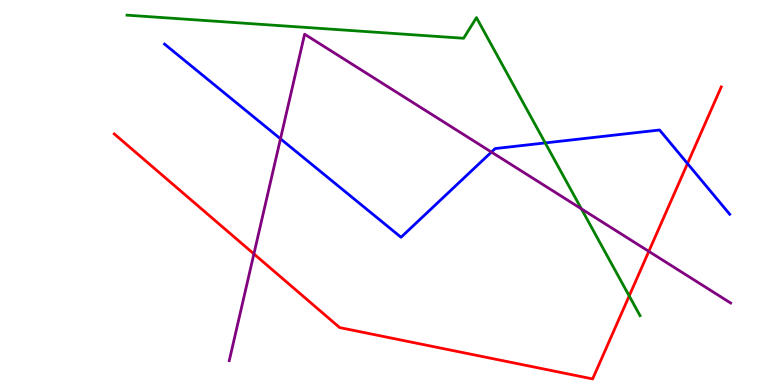[{'lines': ['blue', 'red'], 'intersections': [{'x': 8.87, 'y': 5.75}]}, {'lines': ['green', 'red'], 'intersections': [{'x': 8.12, 'y': 2.31}]}, {'lines': ['purple', 'red'], 'intersections': [{'x': 3.28, 'y': 3.4}, {'x': 8.37, 'y': 3.47}]}, {'lines': ['blue', 'green'], 'intersections': [{'x': 7.04, 'y': 6.29}]}, {'lines': ['blue', 'purple'], 'intersections': [{'x': 3.62, 'y': 6.39}, {'x': 6.34, 'y': 6.05}]}, {'lines': ['green', 'purple'], 'intersections': [{'x': 7.5, 'y': 4.58}]}]